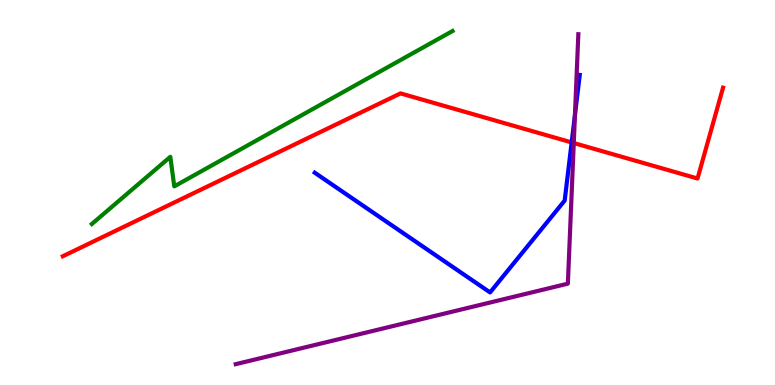[{'lines': ['blue', 'red'], 'intersections': [{'x': 7.38, 'y': 6.3}]}, {'lines': ['green', 'red'], 'intersections': []}, {'lines': ['purple', 'red'], 'intersections': [{'x': 7.4, 'y': 6.28}]}, {'lines': ['blue', 'green'], 'intersections': []}, {'lines': ['blue', 'purple'], 'intersections': [{'x': 7.42, 'y': 7.01}]}, {'lines': ['green', 'purple'], 'intersections': []}]